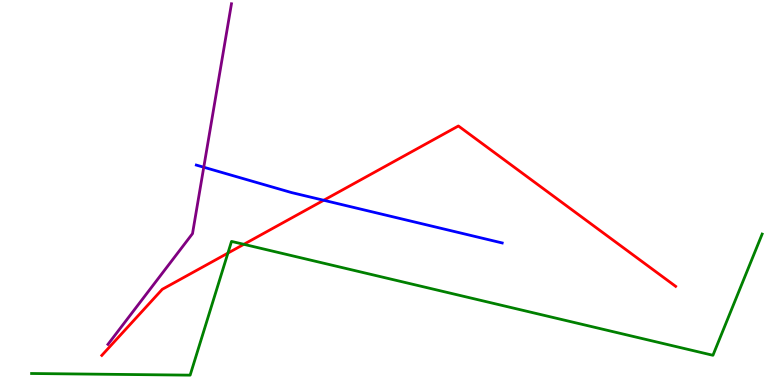[{'lines': ['blue', 'red'], 'intersections': [{'x': 4.18, 'y': 4.8}]}, {'lines': ['green', 'red'], 'intersections': [{'x': 2.94, 'y': 3.43}, {'x': 3.15, 'y': 3.65}]}, {'lines': ['purple', 'red'], 'intersections': []}, {'lines': ['blue', 'green'], 'intersections': []}, {'lines': ['blue', 'purple'], 'intersections': [{'x': 2.63, 'y': 5.66}]}, {'lines': ['green', 'purple'], 'intersections': []}]